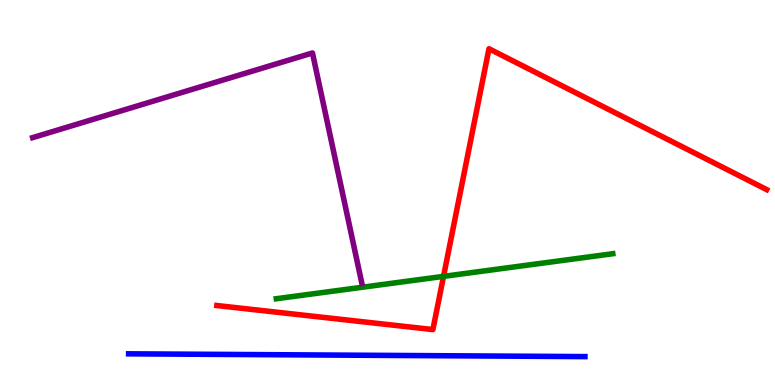[{'lines': ['blue', 'red'], 'intersections': []}, {'lines': ['green', 'red'], 'intersections': [{'x': 5.72, 'y': 2.82}]}, {'lines': ['purple', 'red'], 'intersections': []}, {'lines': ['blue', 'green'], 'intersections': []}, {'lines': ['blue', 'purple'], 'intersections': []}, {'lines': ['green', 'purple'], 'intersections': []}]